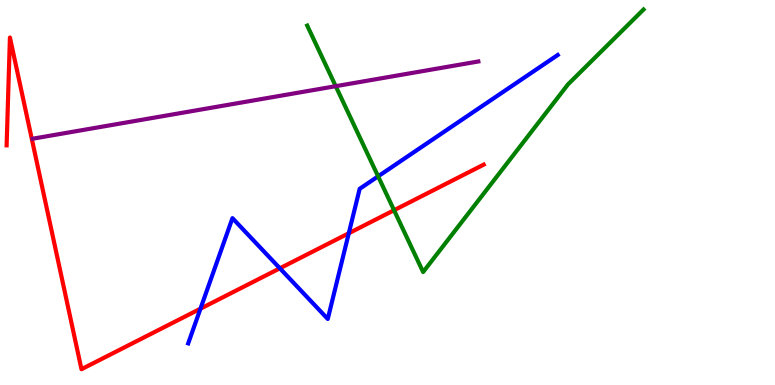[{'lines': ['blue', 'red'], 'intersections': [{'x': 2.59, 'y': 1.98}, {'x': 3.61, 'y': 3.03}, {'x': 4.5, 'y': 3.94}]}, {'lines': ['green', 'red'], 'intersections': [{'x': 5.08, 'y': 4.54}]}, {'lines': ['purple', 'red'], 'intersections': []}, {'lines': ['blue', 'green'], 'intersections': [{'x': 4.88, 'y': 5.42}]}, {'lines': ['blue', 'purple'], 'intersections': []}, {'lines': ['green', 'purple'], 'intersections': [{'x': 4.33, 'y': 7.76}]}]